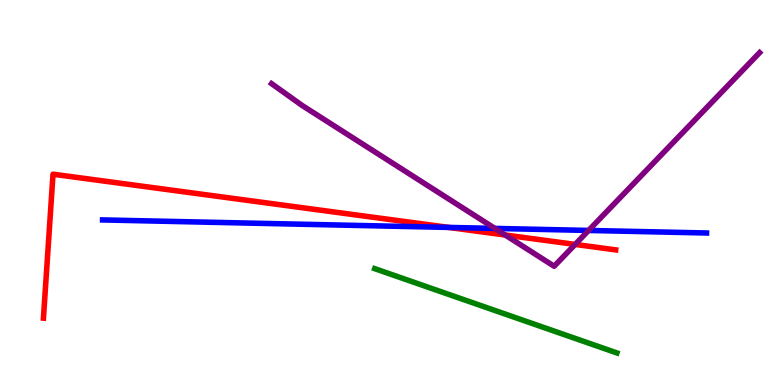[{'lines': ['blue', 'red'], 'intersections': [{'x': 5.79, 'y': 4.09}]}, {'lines': ['green', 'red'], 'intersections': []}, {'lines': ['purple', 'red'], 'intersections': [{'x': 6.52, 'y': 3.9}, {'x': 7.42, 'y': 3.65}]}, {'lines': ['blue', 'green'], 'intersections': []}, {'lines': ['blue', 'purple'], 'intersections': [{'x': 6.39, 'y': 4.07}, {'x': 7.59, 'y': 4.01}]}, {'lines': ['green', 'purple'], 'intersections': []}]